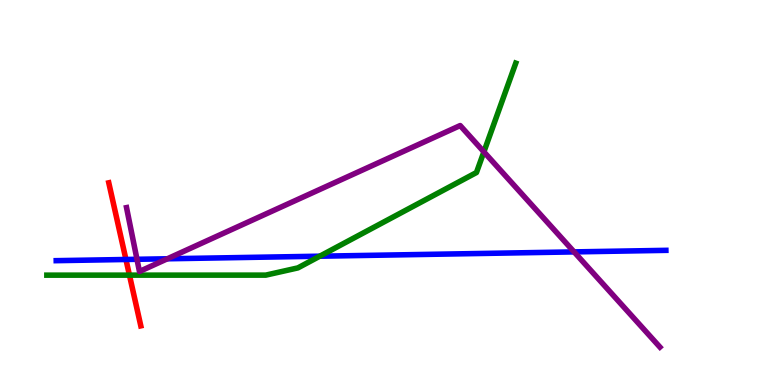[{'lines': ['blue', 'red'], 'intersections': [{'x': 1.63, 'y': 3.26}]}, {'lines': ['green', 'red'], 'intersections': [{'x': 1.67, 'y': 2.85}]}, {'lines': ['purple', 'red'], 'intersections': []}, {'lines': ['blue', 'green'], 'intersections': [{'x': 4.13, 'y': 3.35}]}, {'lines': ['blue', 'purple'], 'intersections': [{'x': 1.77, 'y': 3.27}, {'x': 2.16, 'y': 3.28}, {'x': 7.41, 'y': 3.46}]}, {'lines': ['green', 'purple'], 'intersections': [{'x': 6.24, 'y': 6.06}]}]